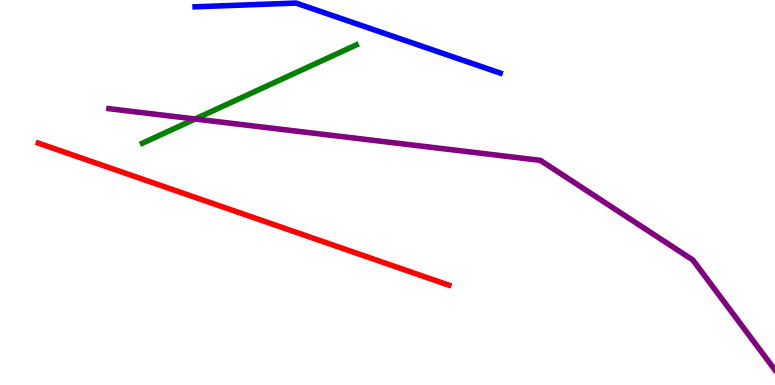[{'lines': ['blue', 'red'], 'intersections': []}, {'lines': ['green', 'red'], 'intersections': []}, {'lines': ['purple', 'red'], 'intersections': []}, {'lines': ['blue', 'green'], 'intersections': []}, {'lines': ['blue', 'purple'], 'intersections': []}, {'lines': ['green', 'purple'], 'intersections': [{'x': 2.52, 'y': 6.91}]}]